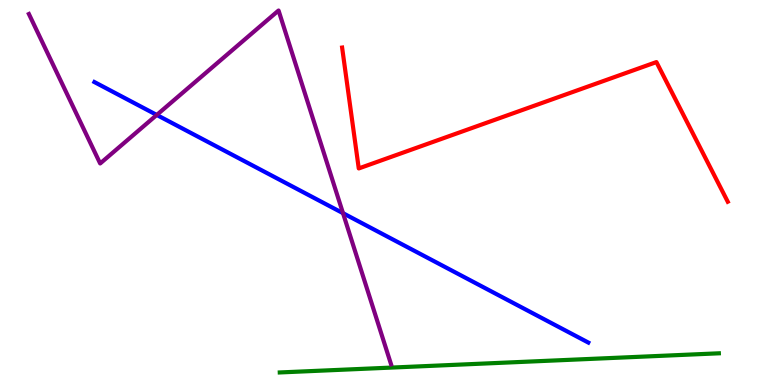[{'lines': ['blue', 'red'], 'intersections': []}, {'lines': ['green', 'red'], 'intersections': []}, {'lines': ['purple', 'red'], 'intersections': []}, {'lines': ['blue', 'green'], 'intersections': []}, {'lines': ['blue', 'purple'], 'intersections': [{'x': 2.02, 'y': 7.01}, {'x': 4.43, 'y': 4.46}]}, {'lines': ['green', 'purple'], 'intersections': []}]